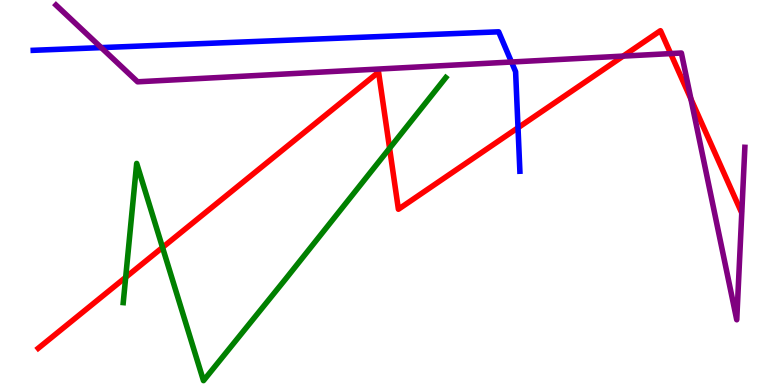[{'lines': ['blue', 'red'], 'intersections': [{'x': 6.68, 'y': 6.68}]}, {'lines': ['green', 'red'], 'intersections': [{'x': 1.62, 'y': 2.8}, {'x': 2.1, 'y': 3.57}, {'x': 5.03, 'y': 6.15}]}, {'lines': ['purple', 'red'], 'intersections': [{'x': 8.04, 'y': 8.54}, {'x': 8.65, 'y': 8.61}, {'x': 8.92, 'y': 7.43}]}, {'lines': ['blue', 'green'], 'intersections': []}, {'lines': ['blue', 'purple'], 'intersections': [{'x': 1.31, 'y': 8.76}, {'x': 6.6, 'y': 8.39}]}, {'lines': ['green', 'purple'], 'intersections': []}]